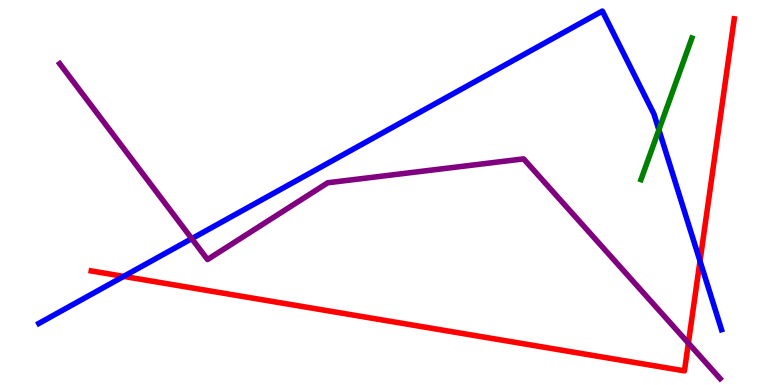[{'lines': ['blue', 'red'], 'intersections': [{'x': 1.6, 'y': 2.82}, {'x': 9.03, 'y': 3.22}]}, {'lines': ['green', 'red'], 'intersections': []}, {'lines': ['purple', 'red'], 'intersections': [{'x': 8.88, 'y': 1.09}]}, {'lines': ['blue', 'green'], 'intersections': [{'x': 8.5, 'y': 6.63}]}, {'lines': ['blue', 'purple'], 'intersections': [{'x': 2.47, 'y': 3.8}]}, {'lines': ['green', 'purple'], 'intersections': []}]